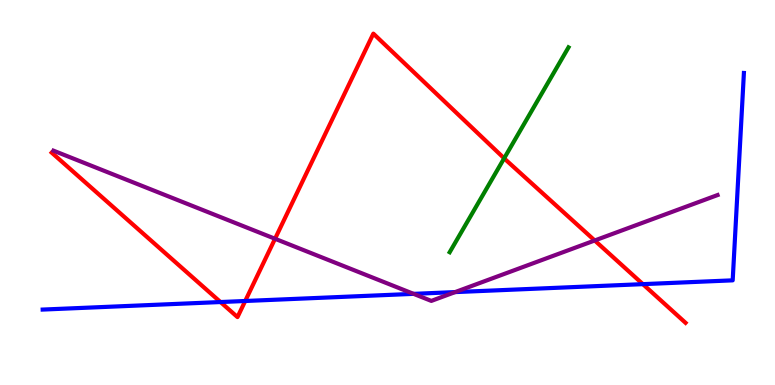[{'lines': ['blue', 'red'], 'intersections': [{'x': 2.84, 'y': 2.15}, {'x': 3.16, 'y': 2.18}, {'x': 8.3, 'y': 2.62}]}, {'lines': ['green', 'red'], 'intersections': [{'x': 6.51, 'y': 5.89}]}, {'lines': ['purple', 'red'], 'intersections': [{'x': 3.55, 'y': 3.8}, {'x': 7.67, 'y': 3.75}]}, {'lines': ['blue', 'green'], 'intersections': []}, {'lines': ['blue', 'purple'], 'intersections': [{'x': 5.34, 'y': 2.37}, {'x': 5.87, 'y': 2.41}]}, {'lines': ['green', 'purple'], 'intersections': []}]